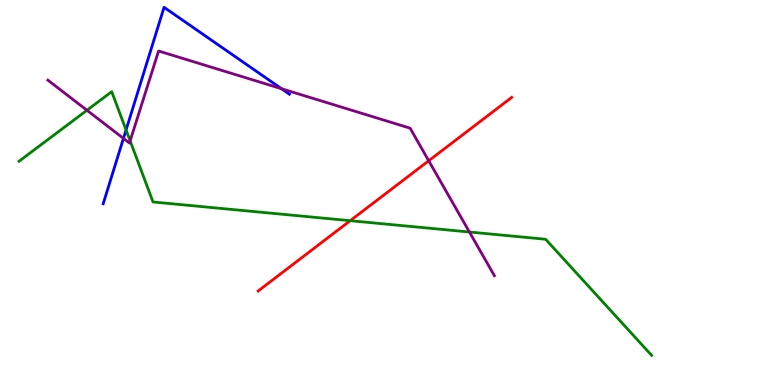[{'lines': ['blue', 'red'], 'intersections': []}, {'lines': ['green', 'red'], 'intersections': [{'x': 4.52, 'y': 4.27}]}, {'lines': ['purple', 'red'], 'intersections': [{'x': 5.53, 'y': 5.82}]}, {'lines': ['blue', 'green'], 'intersections': [{'x': 1.63, 'y': 6.62}]}, {'lines': ['blue', 'purple'], 'intersections': [{'x': 1.59, 'y': 6.41}, {'x': 3.63, 'y': 7.7}]}, {'lines': ['green', 'purple'], 'intersections': [{'x': 1.12, 'y': 7.14}, {'x': 1.68, 'y': 6.34}, {'x': 6.06, 'y': 3.97}]}]